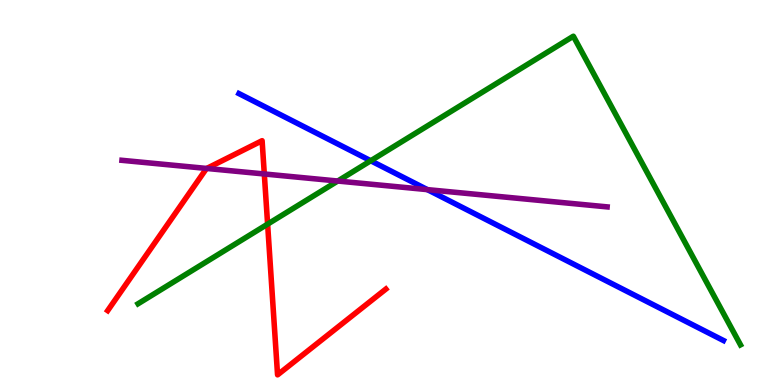[{'lines': ['blue', 'red'], 'intersections': []}, {'lines': ['green', 'red'], 'intersections': [{'x': 3.45, 'y': 4.18}]}, {'lines': ['purple', 'red'], 'intersections': [{'x': 2.67, 'y': 5.62}, {'x': 3.41, 'y': 5.48}]}, {'lines': ['blue', 'green'], 'intersections': [{'x': 4.78, 'y': 5.82}]}, {'lines': ['blue', 'purple'], 'intersections': [{'x': 5.51, 'y': 5.07}]}, {'lines': ['green', 'purple'], 'intersections': [{'x': 4.36, 'y': 5.3}]}]